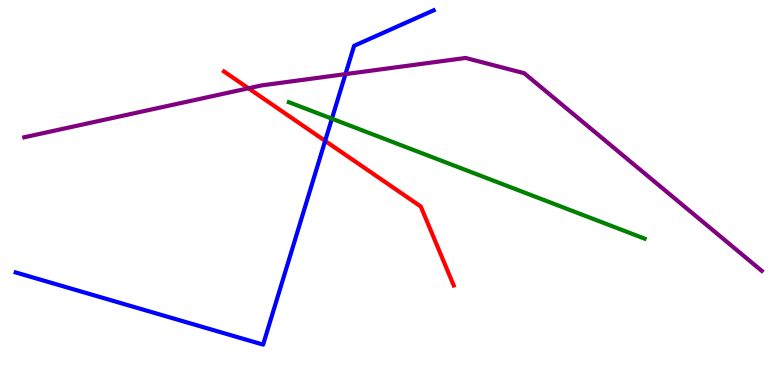[{'lines': ['blue', 'red'], 'intersections': [{'x': 4.2, 'y': 6.34}]}, {'lines': ['green', 'red'], 'intersections': []}, {'lines': ['purple', 'red'], 'intersections': [{'x': 3.21, 'y': 7.71}]}, {'lines': ['blue', 'green'], 'intersections': [{'x': 4.28, 'y': 6.92}]}, {'lines': ['blue', 'purple'], 'intersections': [{'x': 4.46, 'y': 8.07}]}, {'lines': ['green', 'purple'], 'intersections': []}]